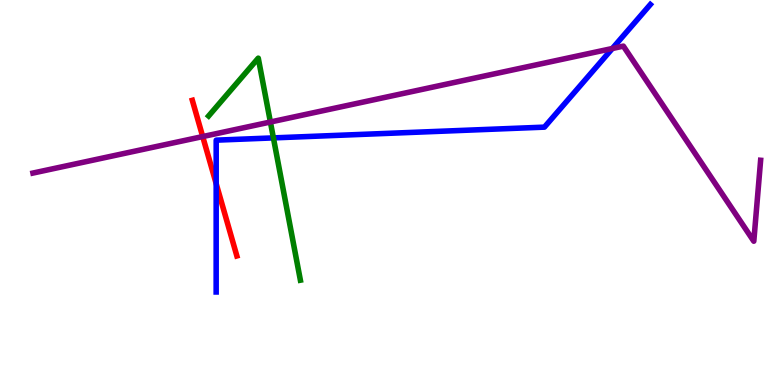[{'lines': ['blue', 'red'], 'intersections': [{'x': 2.79, 'y': 5.23}]}, {'lines': ['green', 'red'], 'intersections': []}, {'lines': ['purple', 'red'], 'intersections': [{'x': 2.62, 'y': 6.45}]}, {'lines': ['blue', 'green'], 'intersections': [{'x': 3.53, 'y': 6.42}]}, {'lines': ['blue', 'purple'], 'intersections': [{'x': 7.9, 'y': 8.74}]}, {'lines': ['green', 'purple'], 'intersections': [{'x': 3.49, 'y': 6.83}]}]